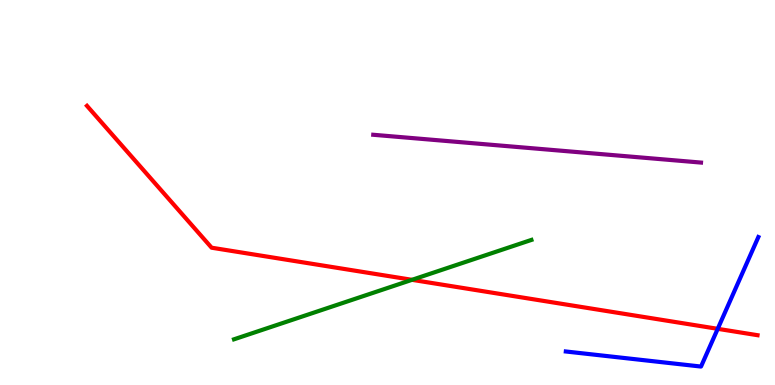[{'lines': ['blue', 'red'], 'intersections': [{'x': 9.26, 'y': 1.46}]}, {'lines': ['green', 'red'], 'intersections': [{'x': 5.32, 'y': 2.73}]}, {'lines': ['purple', 'red'], 'intersections': []}, {'lines': ['blue', 'green'], 'intersections': []}, {'lines': ['blue', 'purple'], 'intersections': []}, {'lines': ['green', 'purple'], 'intersections': []}]